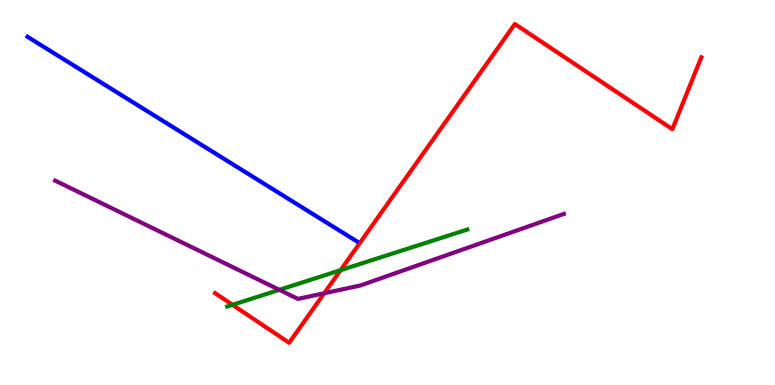[{'lines': ['blue', 'red'], 'intersections': []}, {'lines': ['green', 'red'], 'intersections': [{'x': 3.0, 'y': 2.08}, {'x': 4.39, 'y': 2.98}]}, {'lines': ['purple', 'red'], 'intersections': [{'x': 4.18, 'y': 2.38}]}, {'lines': ['blue', 'green'], 'intersections': []}, {'lines': ['blue', 'purple'], 'intersections': []}, {'lines': ['green', 'purple'], 'intersections': [{'x': 3.6, 'y': 2.47}]}]